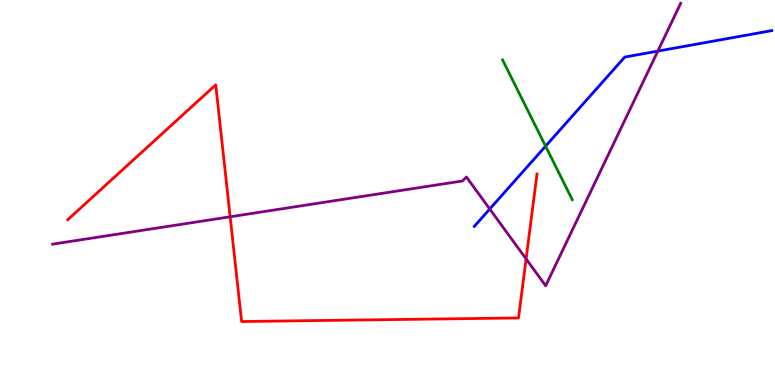[{'lines': ['blue', 'red'], 'intersections': []}, {'lines': ['green', 'red'], 'intersections': []}, {'lines': ['purple', 'red'], 'intersections': [{'x': 2.97, 'y': 4.37}, {'x': 6.79, 'y': 3.28}]}, {'lines': ['blue', 'green'], 'intersections': [{'x': 7.04, 'y': 6.2}]}, {'lines': ['blue', 'purple'], 'intersections': [{'x': 6.32, 'y': 4.57}, {'x': 8.49, 'y': 8.67}]}, {'lines': ['green', 'purple'], 'intersections': []}]